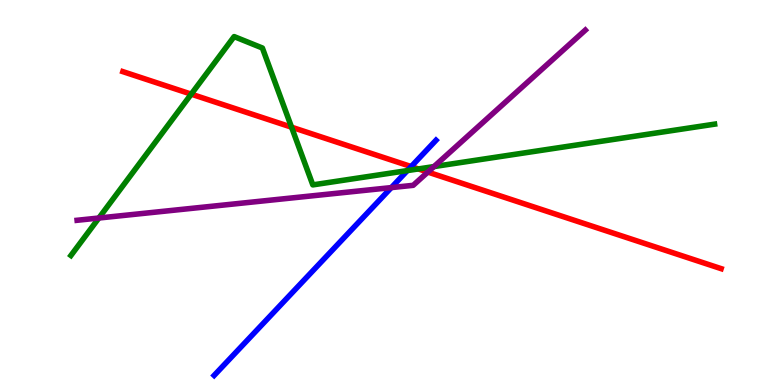[{'lines': ['blue', 'red'], 'intersections': [{'x': 5.31, 'y': 5.67}]}, {'lines': ['green', 'red'], 'intersections': [{'x': 2.47, 'y': 7.55}, {'x': 3.76, 'y': 6.7}, {'x': 5.4, 'y': 5.61}]}, {'lines': ['purple', 'red'], 'intersections': [{'x': 5.52, 'y': 5.53}]}, {'lines': ['blue', 'green'], 'intersections': [{'x': 5.26, 'y': 5.57}]}, {'lines': ['blue', 'purple'], 'intersections': [{'x': 5.05, 'y': 5.13}]}, {'lines': ['green', 'purple'], 'intersections': [{'x': 1.28, 'y': 4.34}, {'x': 5.6, 'y': 5.67}]}]